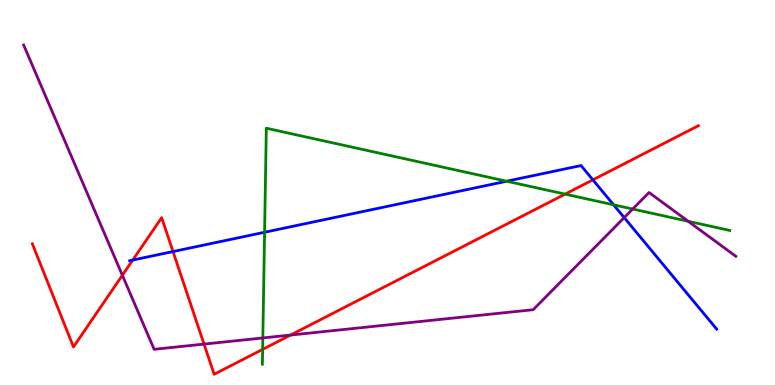[{'lines': ['blue', 'red'], 'intersections': [{'x': 1.71, 'y': 3.25}, {'x': 2.23, 'y': 3.47}, {'x': 7.65, 'y': 5.33}]}, {'lines': ['green', 'red'], 'intersections': [{'x': 3.39, 'y': 0.925}, {'x': 7.29, 'y': 4.96}]}, {'lines': ['purple', 'red'], 'intersections': [{'x': 1.58, 'y': 2.85}, {'x': 2.63, 'y': 1.06}, {'x': 3.75, 'y': 1.3}]}, {'lines': ['blue', 'green'], 'intersections': [{'x': 3.41, 'y': 3.97}, {'x': 6.54, 'y': 5.29}, {'x': 7.92, 'y': 4.68}]}, {'lines': ['blue', 'purple'], 'intersections': [{'x': 8.05, 'y': 4.35}]}, {'lines': ['green', 'purple'], 'intersections': [{'x': 3.39, 'y': 1.22}, {'x': 8.16, 'y': 4.57}, {'x': 8.88, 'y': 4.25}]}]